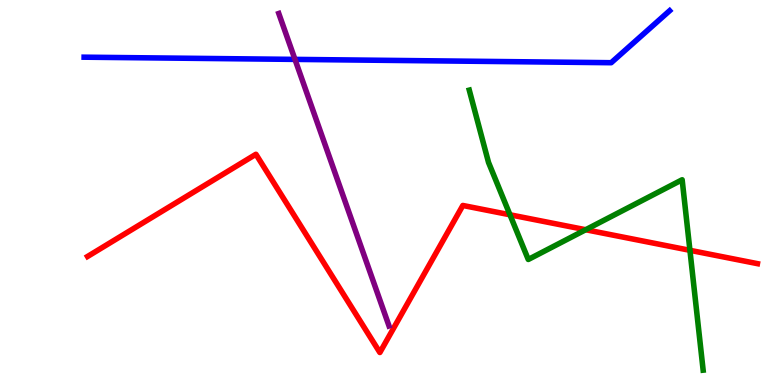[{'lines': ['blue', 'red'], 'intersections': []}, {'lines': ['green', 'red'], 'intersections': [{'x': 6.58, 'y': 4.42}, {'x': 7.56, 'y': 4.03}, {'x': 8.9, 'y': 3.5}]}, {'lines': ['purple', 'red'], 'intersections': []}, {'lines': ['blue', 'green'], 'intersections': []}, {'lines': ['blue', 'purple'], 'intersections': [{'x': 3.81, 'y': 8.46}]}, {'lines': ['green', 'purple'], 'intersections': []}]